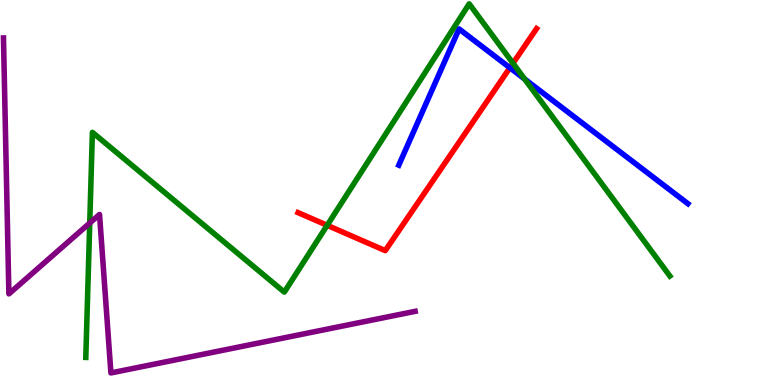[{'lines': ['blue', 'red'], 'intersections': [{'x': 6.58, 'y': 8.24}]}, {'lines': ['green', 'red'], 'intersections': [{'x': 4.22, 'y': 4.15}, {'x': 6.62, 'y': 8.36}]}, {'lines': ['purple', 'red'], 'intersections': []}, {'lines': ['blue', 'green'], 'intersections': [{'x': 6.77, 'y': 7.95}]}, {'lines': ['blue', 'purple'], 'intersections': []}, {'lines': ['green', 'purple'], 'intersections': [{'x': 1.16, 'y': 4.21}]}]